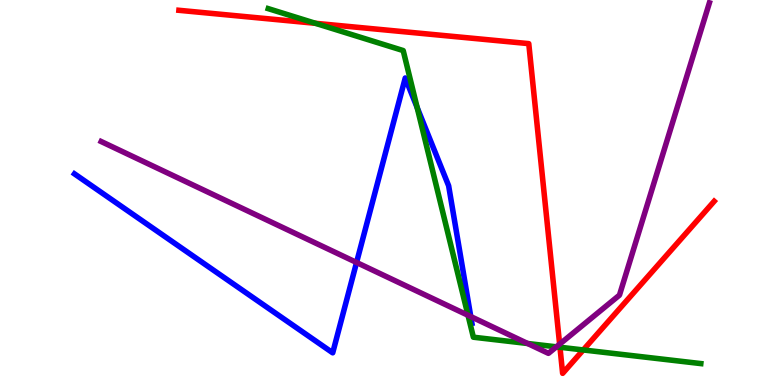[{'lines': ['blue', 'red'], 'intersections': []}, {'lines': ['green', 'red'], 'intersections': [{'x': 4.07, 'y': 9.39}, {'x': 7.23, 'y': 0.981}, {'x': 7.53, 'y': 0.91}]}, {'lines': ['purple', 'red'], 'intersections': [{'x': 7.22, 'y': 1.06}]}, {'lines': ['blue', 'green'], 'intersections': [{'x': 5.38, 'y': 7.21}]}, {'lines': ['blue', 'purple'], 'intersections': [{'x': 4.6, 'y': 3.18}, {'x': 6.07, 'y': 1.78}]}, {'lines': ['green', 'purple'], 'intersections': [{'x': 6.04, 'y': 1.81}, {'x': 6.81, 'y': 1.08}, {'x': 7.18, 'y': 0.991}]}]